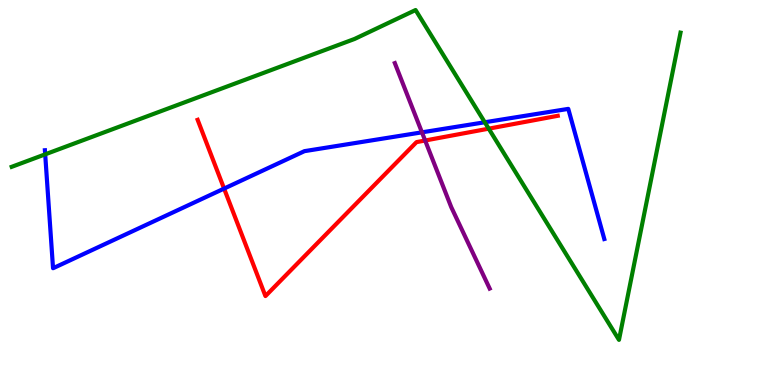[{'lines': ['blue', 'red'], 'intersections': [{'x': 2.89, 'y': 5.1}]}, {'lines': ['green', 'red'], 'intersections': [{'x': 6.31, 'y': 6.66}]}, {'lines': ['purple', 'red'], 'intersections': [{'x': 5.49, 'y': 6.35}]}, {'lines': ['blue', 'green'], 'intersections': [{'x': 0.583, 'y': 5.99}, {'x': 6.26, 'y': 6.82}]}, {'lines': ['blue', 'purple'], 'intersections': [{'x': 5.44, 'y': 6.56}]}, {'lines': ['green', 'purple'], 'intersections': []}]